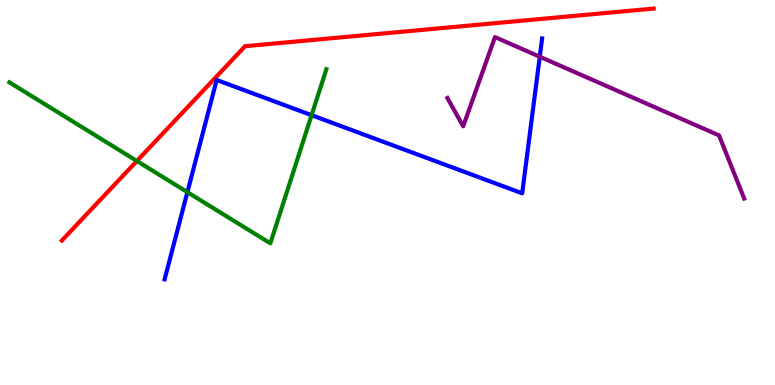[{'lines': ['blue', 'red'], 'intersections': []}, {'lines': ['green', 'red'], 'intersections': [{'x': 1.77, 'y': 5.82}]}, {'lines': ['purple', 'red'], 'intersections': []}, {'lines': ['blue', 'green'], 'intersections': [{'x': 2.42, 'y': 5.01}, {'x': 4.02, 'y': 7.01}]}, {'lines': ['blue', 'purple'], 'intersections': [{'x': 6.96, 'y': 8.53}]}, {'lines': ['green', 'purple'], 'intersections': []}]